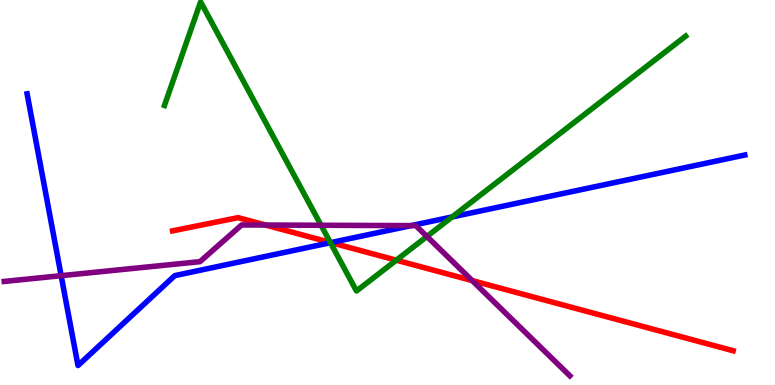[{'lines': ['blue', 'red'], 'intersections': [{'x': 4.27, 'y': 3.7}]}, {'lines': ['green', 'red'], 'intersections': [{'x': 4.26, 'y': 3.7}, {'x': 5.11, 'y': 3.24}]}, {'lines': ['purple', 'red'], 'intersections': [{'x': 3.43, 'y': 4.15}, {'x': 6.09, 'y': 2.71}]}, {'lines': ['blue', 'green'], 'intersections': [{'x': 4.26, 'y': 3.7}, {'x': 5.83, 'y': 4.37}]}, {'lines': ['blue', 'purple'], 'intersections': [{'x': 0.789, 'y': 2.84}, {'x': 5.3, 'y': 4.14}]}, {'lines': ['green', 'purple'], 'intersections': [{'x': 4.14, 'y': 4.15}, {'x': 5.51, 'y': 3.86}]}]